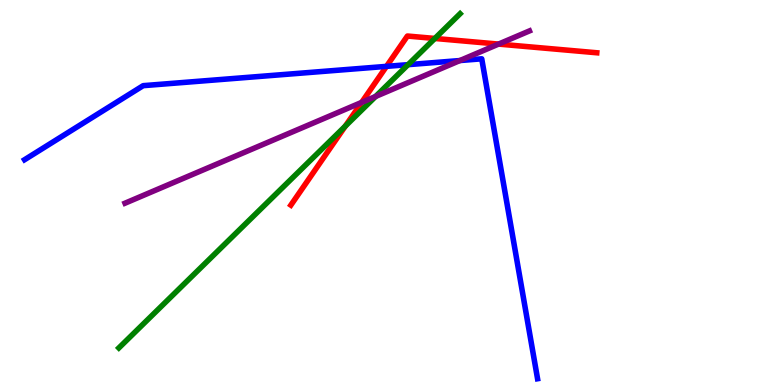[{'lines': ['blue', 'red'], 'intersections': [{'x': 4.99, 'y': 8.28}]}, {'lines': ['green', 'red'], 'intersections': [{'x': 4.46, 'y': 6.72}, {'x': 5.61, 'y': 9.0}]}, {'lines': ['purple', 'red'], 'intersections': [{'x': 4.67, 'y': 7.34}, {'x': 6.43, 'y': 8.85}]}, {'lines': ['blue', 'green'], 'intersections': [{'x': 5.27, 'y': 8.32}]}, {'lines': ['blue', 'purple'], 'intersections': [{'x': 5.93, 'y': 8.43}]}, {'lines': ['green', 'purple'], 'intersections': [{'x': 4.85, 'y': 7.49}]}]